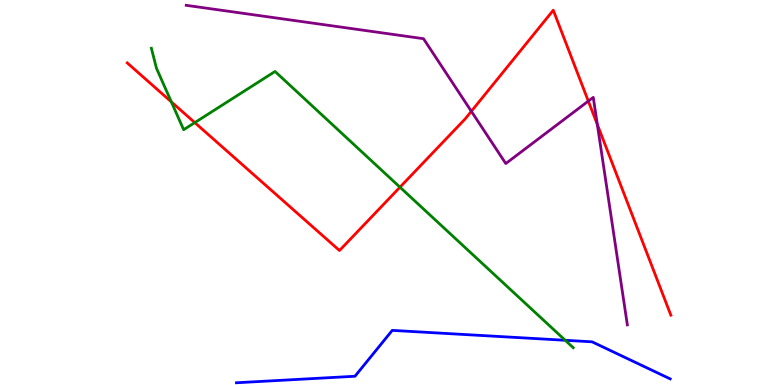[{'lines': ['blue', 'red'], 'intersections': []}, {'lines': ['green', 'red'], 'intersections': [{'x': 2.21, 'y': 7.35}, {'x': 2.51, 'y': 6.82}, {'x': 5.16, 'y': 5.14}]}, {'lines': ['purple', 'red'], 'intersections': [{'x': 6.08, 'y': 7.11}, {'x': 7.59, 'y': 7.37}, {'x': 7.71, 'y': 6.77}]}, {'lines': ['blue', 'green'], 'intersections': [{'x': 7.29, 'y': 1.16}]}, {'lines': ['blue', 'purple'], 'intersections': []}, {'lines': ['green', 'purple'], 'intersections': []}]